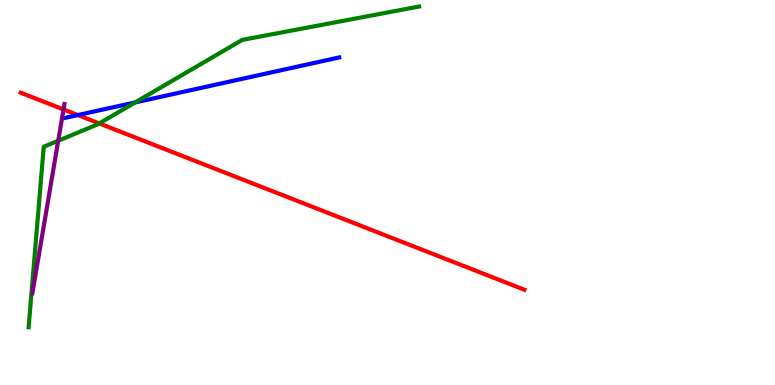[{'lines': ['blue', 'red'], 'intersections': [{'x': 1.0, 'y': 7.01}]}, {'lines': ['green', 'red'], 'intersections': [{'x': 1.28, 'y': 6.79}]}, {'lines': ['purple', 'red'], 'intersections': [{'x': 0.82, 'y': 7.16}]}, {'lines': ['blue', 'green'], 'intersections': [{'x': 1.74, 'y': 7.34}]}, {'lines': ['blue', 'purple'], 'intersections': []}, {'lines': ['green', 'purple'], 'intersections': [{'x': 0.751, 'y': 6.34}]}]